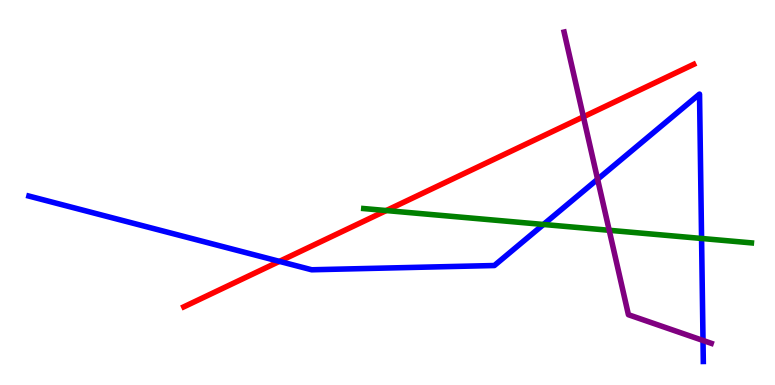[{'lines': ['blue', 'red'], 'intersections': [{'x': 3.61, 'y': 3.21}]}, {'lines': ['green', 'red'], 'intersections': [{'x': 4.98, 'y': 4.53}]}, {'lines': ['purple', 'red'], 'intersections': [{'x': 7.53, 'y': 6.97}]}, {'lines': ['blue', 'green'], 'intersections': [{'x': 7.01, 'y': 4.17}, {'x': 9.05, 'y': 3.81}]}, {'lines': ['blue', 'purple'], 'intersections': [{'x': 7.71, 'y': 5.34}, {'x': 9.07, 'y': 1.16}]}, {'lines': ['green', 'purple'], 'intersections': [{'x': 7.86, 'y': 4.02}]}]